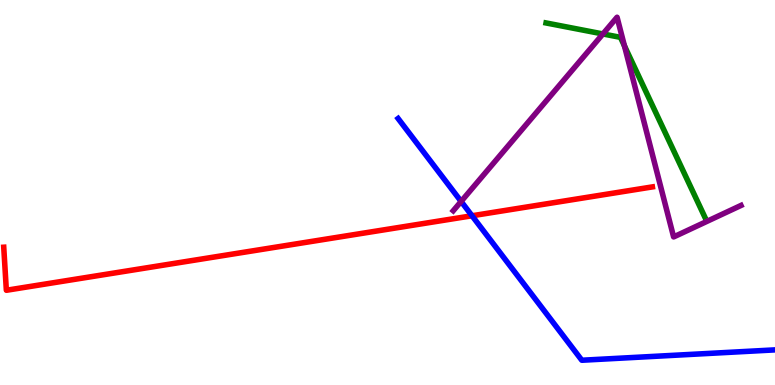[{'lines': ['blue', 'red'], 'intersections': [{'x': 6.09, 'y': 4.4}]}, {'lines': ['green', 'red'], 'intersections': []}, {'lines': ['purple', 'red'], 'intersections': []}, {'lines': ['blue', 'green'], 'intersections': []}, {'lines': ['blue', 'purple'], 'intersections': [{'x': 5.95, 'y': 4.77}]}, {'lines': ['green', 'purple'], 'intersections': [{'x': 7.78, 'y': 9.12}, {'x': 8.06, 'y': 8.81}]}]